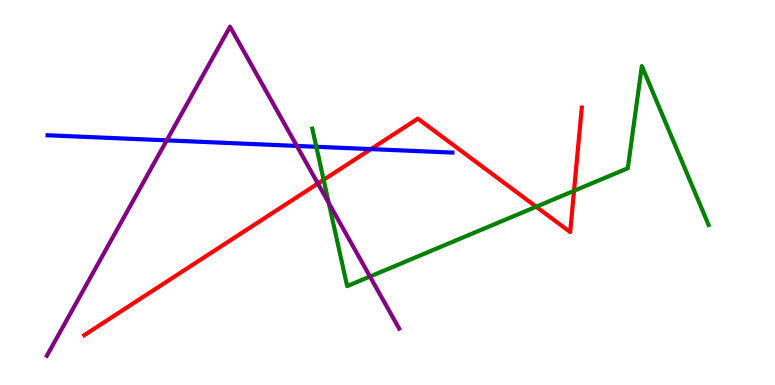[{'lines': ['blue', 'red'], 'intersections': [{'x': 4.79, 'y': 6.13}]}, {'lines': ['green', 'red'], 'intersections': [{'x': 4.18, 'y': 5.33}, {'x': 6.92, 'y': 4.63}, {'x': 7.41, 'y': 5.04}]}, {'lines': ['purple', 'red'], 'intersections': [{'x': 4.1, 'y': 5.23}]}, {'lines': ['blue', 'green'], 'intersections': [{'x': 4.08, 'y': 6.19}]}, {'lines': ['blue', 'purple'], 'intersections': [{'x': 2.15, 'y': 6.35}, {'x': 3.83, 'y': 6.21}]}, {'lines': ['green', 'purple'], 'intersections': [{'x': 4.24, 'y': 4.73}, {'x': 4.77, 'y': 2.82}]}]